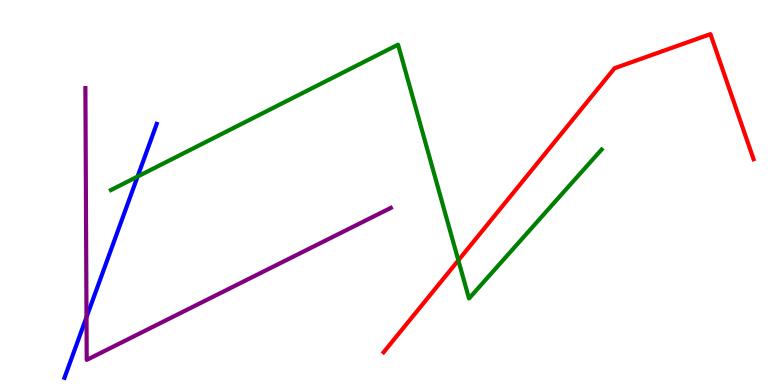[{'lines': ['blue', 'red'], 'intersections': []}, {'lines': ['green', 'red'], 'intersections': [{'x': 5.91, 'y': 3.24}]}, {'lines': ['purple', 'red'], 'intersections': []}, {'lines': ['blue', 'green'], 'intersections': [{'x': 1.78, 'y': 5.41}]}, {'lines': ['blue', 'purple'], 'intersections': [{'x': 1.12, 'y': 1.76}]}, {'lines': ['green', 'purple'], 'intersections': []}]